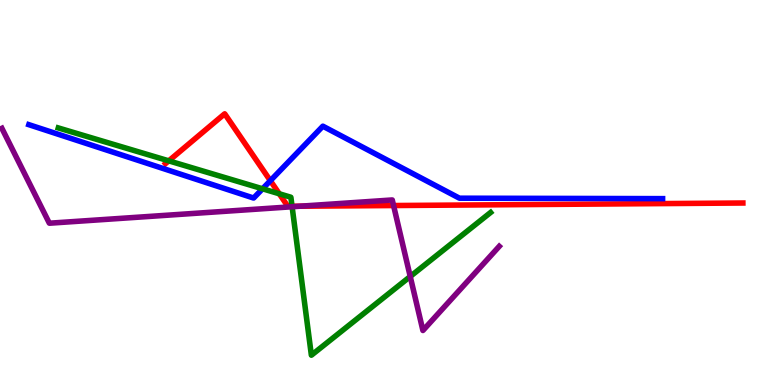[{'lines': ['blue', 'red'], 'intersections': [{'x': 3.49, 'y': 5.31}]}, {'lines': ['green', 'red'], 'intersections': [{'x': 2.18, 'y': 5.82}, {'x': 3.6, 'y': 4.97}, {'x': 3.77, 'y': 4.64}]}, {'lines': ['purple', 'red'], 'intersections': [{'x': 3.87, 'y': 4.64}, {'x': 5.08, 'y': 4.66}]}, {'lines': ['blue', 'green'], 'intersections': [{'x': 3.39, 'y': 5.1}]}, {'lines': ['blue', 'purple'], 'intersections': []}, {'lines': ['green', 'purple'], 'intersections': [{'x': 3.77, 'y': 4.63}, {'x': 5.29, 'y': 2.82}]}]